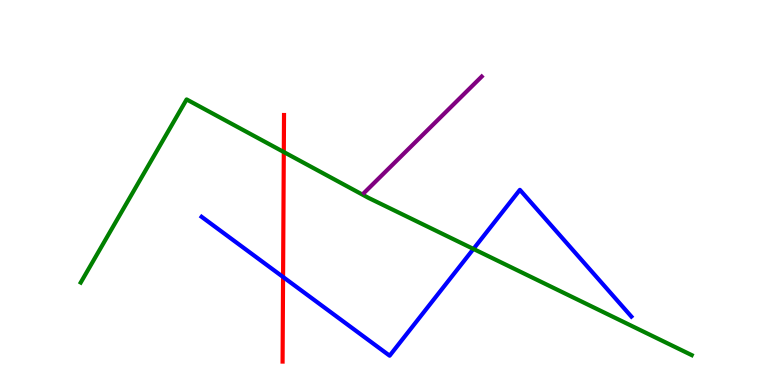[{'lines': ['blue', 'red'], 'intersections': [{'x': 3.65, 'y': 2.81}]}, {'lines': ['green', 'red'], 'intersections': [{'x': 3.66, 'y': 6.05}]}, {'lines': ['purple', 'red'], 'intersections': []}, {'lines': ['blue', 'green'], 'intersections': [{'x': 6.11, 'y': 3.53}]}, {'lines': ['blue', 'purple'], 'intersections': []}, {'lines': ['green', 'purple'], 'intersections': []}]